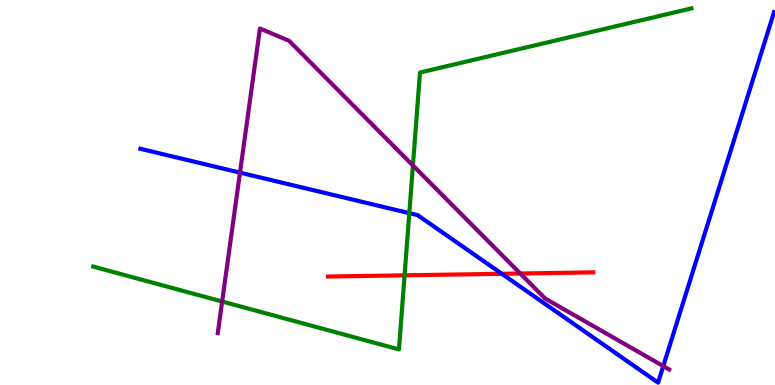[{'lines': ['blue', 'red'], 'intersections': [{'x': 6.48, 'y': 2.89}]}, {'lines': ['green', 'red'], 'intersections': [{'x': 5.22, 'y': 2.85}]}, {'lines': ['purple', 'red'], 'intersections': [{'x': 6.71, 'y': 2.9}]}, {'lines': ['blue', 'green'], 'intersections': [{'x': 5.28, 'y': 4.46}]}, {'lines': ['blue', 'purple'], 'intersections': [{'x': 3.1, 'y': 5.52}, {'x': 8.56, 'y': 0.491}]}, {'lines': ['green', 'purple'], 'intersections': [{'x': 2.87, 'y': 2.17}, {'x': 5.33, 'y': 5.7}]}]